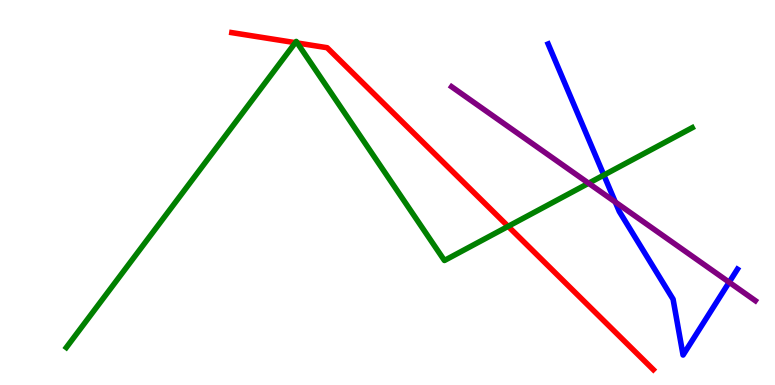[{'lines': ['blue', 'red'], 'intersections': []}, {'lines': ['green', 'red'], 'intersections': [{'x': 3.81, 'y': 8.89}, {'x': 3.84, 'y': 8.88}, {'x': 6.56, 'y': 4.12}]}, {'lines': ['purple', 'red'], 'intersections': []}, {'lines': ['blue', 'green'], 'intersections': [{'x': 7.79, 'y': 5.45}]}, {'lines': ['blue', 'purple'], 'intersections': [{'x': 7.94, 'y': 4.75}, {'x': 9.41, 'y': 2.67}]}, {'lines': ['green', 'purple'], 'intersections': [{'x': 7.59, 'y': 5.24}]}]